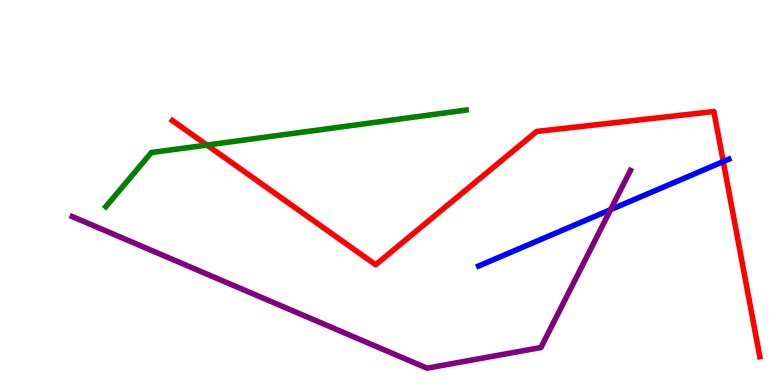[{'lines': ['blue', 'red'], 'intersections': [{'x': 9.33, 'y': 5.8}]}, {'lines': ['green', 'red'], 'intersections': [{'x': 2.67, 'y': 6.23}]}, {'lines': ['purple', 'red'], 'intersections': []}, {'lines': ['blue', 'green'], 'intersections': []}, {'lines': ['blue', 'purple'], 'intersections': [{'x': 7.88, 'y': 4.55}]}, {'lines': ['green', 'purple'], 'intersections': []}]